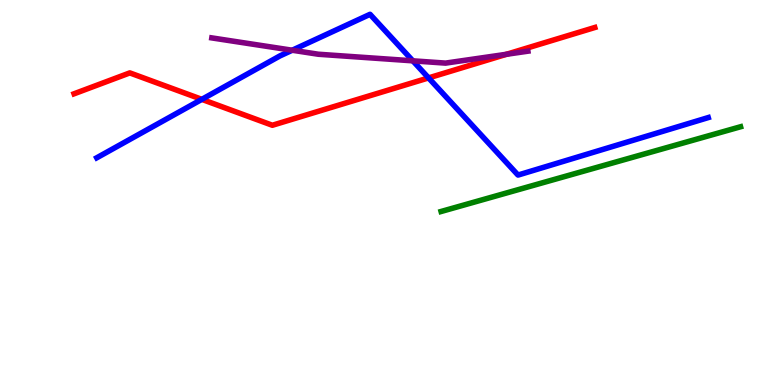[{'lines': ['blue', 'red'], 'intersections': [{'x': 2.6, 'y': 7.42}, {'x': 5.53, 'y': 7.98}]}, {'lines': ['green', 'red'], 'intersections': []}, {'lines': ['purple', 'red'], 'intersections': [{'x': 6.54, 'y': 8.59}]}, {'lines': ['blue', 'green'], 'intersections': []}, {'lines': ['blue', 'purple'], 'intersections': [{'x': 3.77, 'y': 8.7}, {'x': 5.33, 'y': 8.42}]}, {'lines': ['green', 'purple'], 'intersections': []}]